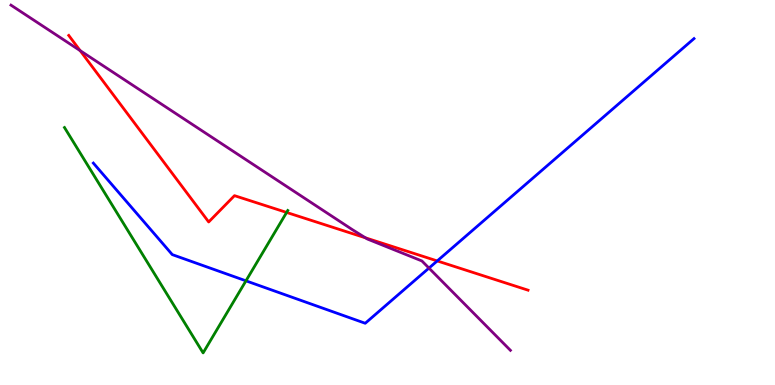[{'lines': ['blue', 'red'], 'intersections': [{'x': 5.64, 'y': 3.22}]}, {'lines': ['green', 'red'], 'intersections': [{'x': 3.7, 'y': 4.48}]}, {'lines': ['purple', 'red'], 'intersections': [{'x': 1.03, 'y': 8.68}, {'x': 4.72, 'y': 3.82}]}, {'lines': ['blue', 'green'], 'intersections': [{'x': 3.17, 'y': 2.71}]}, {'lines': ['blue', 'purple'], 'intersections': [{'x': 5.54, 'y': 3.04}]}, {'lines': ['green', 'purple'], 'intersections': []}]